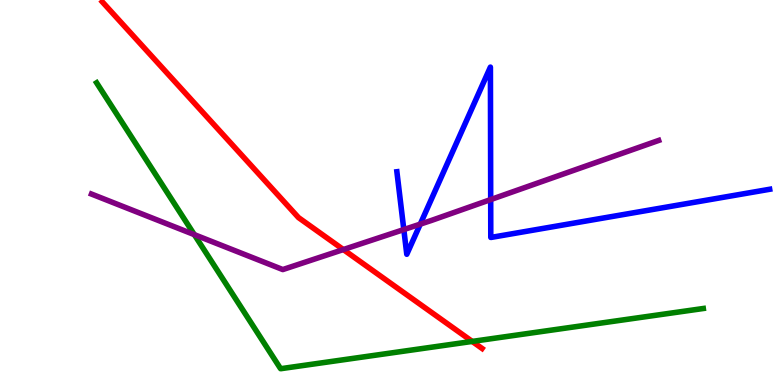[{'lines': ['blue', 'red'], 'intersections': []}, {'lines': ['green', 'red'], 'intersections': [{'x': 6.09, 'y': 1.13}]}, {'lines': ['purple', 'red'], 'intersections': [{'x': 4.43, 'y': 3.52}]}, {'lines': ['blue', 'green'], 'intersections': []}, {'lines': ['blue', 'purple'], 'intersections': [{'x': 5.21, 'y': 4.04}, {'x': 5.42, 'y': 4.18}, {'x': 6.33, 'y': 4.82}]}, {'lines': ['green', 'purple'], 'intersections': [{'x': 2.51, 'y': 3.91}]}]